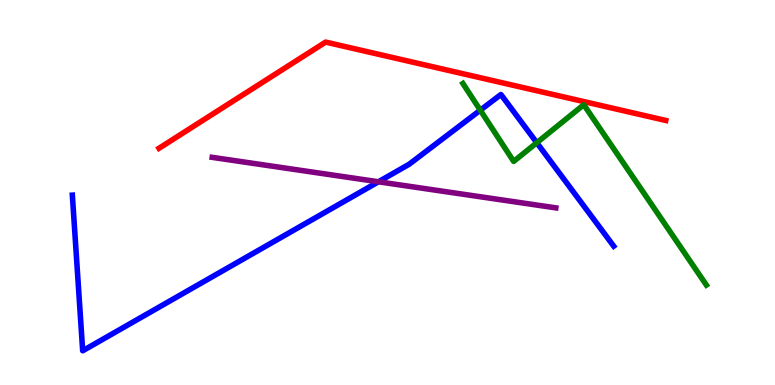[{'lines': ['blue', 'red'], 'intersections': []}, {'lines': ['green', 'red'], 'intersections': []}, {'lines': ['purple', 'red'], 'intersections': []}, {'lines': ['blue', 'green'], 'intersections': [{'x': 6.2, 'y': 7.14}, {'x': 6.93, 'y': 6.29}]}, {'lines': ['blue', 'purple'], 'intersections': [{'x': 4.88, 'y': 5.28}]}, {'lines': ['green', 'purple'], 'intersections': []}]